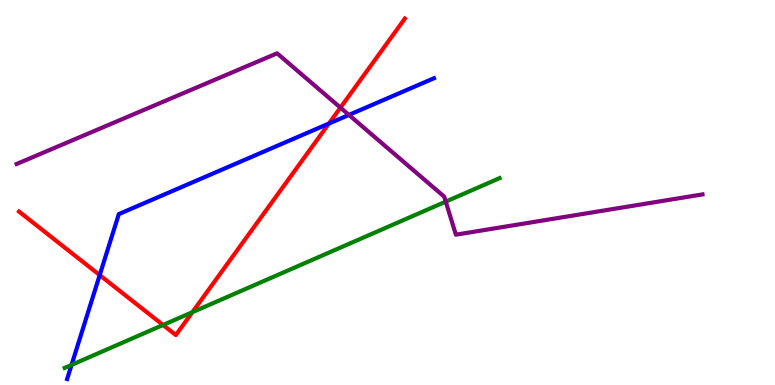[{'lines': ['blue', 'red'], 'intersections': [{'x': 1.29, 'y': 2.85}, {'x': 4.24, 'y': 6.79}]}, {'lines': ['green', 'red'], 'intersections': [{'x': 2.1, 'y': 1.56}, {'x': 2.48, 'y': 1.89}]}, {'lines': ['purple', 'red'], 'intersections': [{'x': 4.39, 'y': 7.2}]}, {'lines': ['blue', 'green'], 'intersections': [{'x': 0.923, 'y': 0.522}]}, {'lines': ['blue', 'purple'], 'intersections': [{'x': 4.5, 'y': 7.02}]}, {'lines': ['green', 'purple'], 'intersections': [{'x': 5.75, 'y': 4.76}]}]